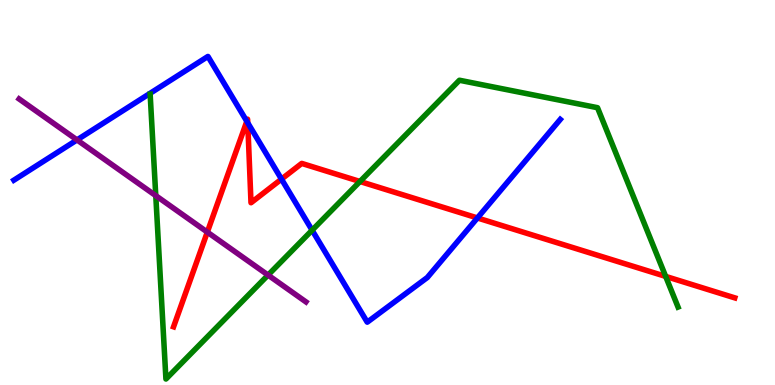[{'lines': ['blue', 'red'], 'intersections': [{'x': 3.18, 'y': 6.85}, {'x': 3.2, 'y': 6.81}, {'x': 3.63, 'y': 5.35}, {'x': 6.16, 'y': 4.34}]}, {'lines': ['green', 'red'], 'intersections': [{'x': 4.64, 'y': 5.29}, {'x': 8.59, 'y': 2.82}]}, {'lines': ['purple', 'red'], 'intersections': [{'x': 2.68, 'y': 3.97}]}, {'lines': ['blue', 'green'], 'intersections': [{'x': 4.03, 'y': 4.02}]}, {'lines': ['blue', 'purple'], 'intersections': [{'x': 0.994, 'y': 6.37}]}, {'lines': ['green', 'purple'], 'intersections': [{'x': 2.01, 'y': 4.92}, {'x': 3.46, 'y': 2.86}]}]